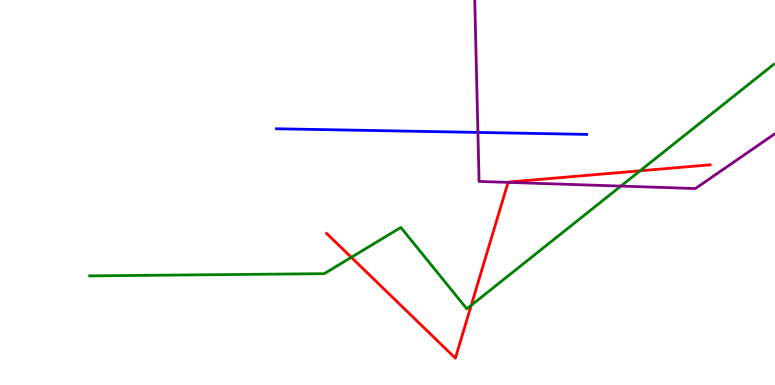[{'lines': ['blue', 'red'], 'intersections': []}, {'lines': ['green', 'red'], 'intersections': [{'x': 4.53, 'y': 3.32}, {'x': 6.08, 'y': 2.07}, {'x': 8.26, 'y': 5.56}]}, {'lines': ['purple', 'red'], 'intersections': [{'x': 6.56, 'y': 5.26}]}, {'lines': ['blue', 'green'], 'intersections': []}, {'lines': ['blue', 'purple'], 'intersections': [{'x': 6.17, 'y': 6.56}]}, {'lines': ['green', 'purple'], 'intersections': [{'x': 8.01, 'y': 5.17}]}]